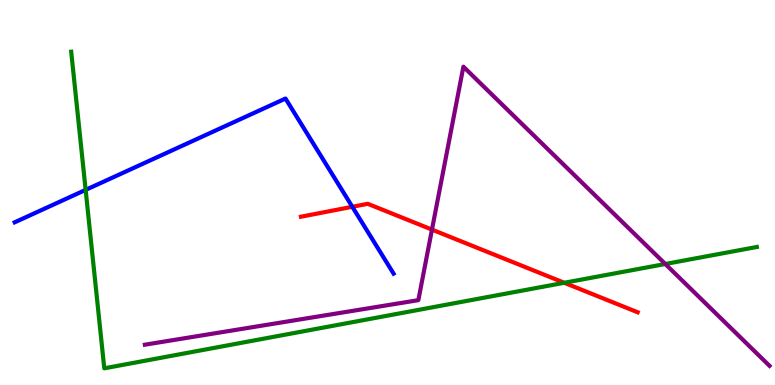[{'lines': ['blue', 'red'], 'intersections': [{'x': 4.55, 'y': 4.63}]}, {'lines': ['green', 'red'], 'intersections': [{'x': 7.28, 'y': 2.66}]}, {'lines': ['purple', 'red'], 'intersections': [{'x': 5.57, 'y': 4.04}]}, {'lines': ['blue', 'green'], 'intersections': [{'x': 1.11, 'y': 5.07}]}, {'lines': ['blue', 'purple'], 'intersections': []}, {'lines': ['green', 'purple'], 'intersections': [{'x': 8.58, 'y': 3.14}]}]